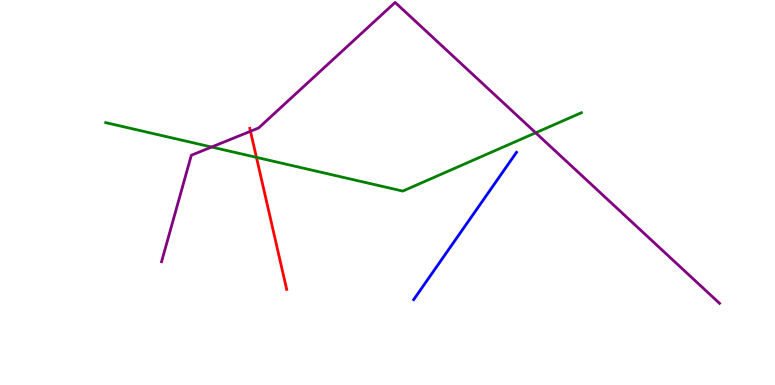[{'lines': ['blue', 'red'], 'intersections': []}, {'lines': ['green', 'red'], 'intersections': [{'x': 3.31, 'y': 5.91}]}, {'lines': ['purple', 'red'], 'intersections': [{'x': 3.23, 'y': 6.59}]}, {'lines': ['blue', 'green'], 'intersections': []}, {'lines': ['blue', 'purple'], 'intersections': []}, {'lines': ['green', 'purple'], 'intersections': [{'x': 2.73, 'y': 6.18}, {'x': 6.91, 'y': 6.55}]}]